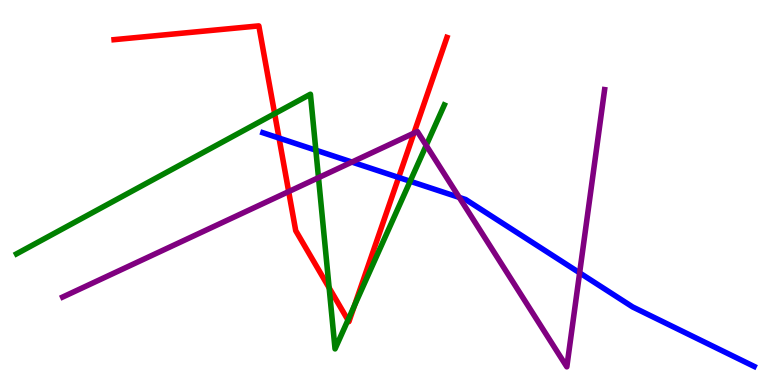[{'lines': ['blue', 'red'], 'intersections': [{'x': 3.6, 'y': 6.41}, {'x': 5.14, 'y': 5.39}]}, {'lines': ['green', 'red'], 'intersections': [{'x': 3.54, 'y': 7.05}, {'x': 4.25, 'y': 2.52}, {'x': 4.49, 'y': 1.69}, {'x': 4.57, 'y': 2.06}]}, {'lines': ['purple', 'red'], 'intersections': [{'x': 3.72, 'y': 5.02}, {'x': 5.34, 'y': 6.54}]}, {'lines': ['blue', 'green'], 'intersections': [{'x': 4.08, 'y': 6.1}, {'x': 5.29, 'y': 5.29}]}, {'lines': ['blue', 'purple'], 'intersections': [{'x': 4.54, 'y': 5.79}, {'x': 5.93, 'y': 4.87}, {'x': 7.48, 'y': 2.91}]}, {'lines': ['green', 'purple'], 'intersections': [{'x': 4.11, 'y': 5.39}, {'x': 5.5, 'y': 6.22}]}]